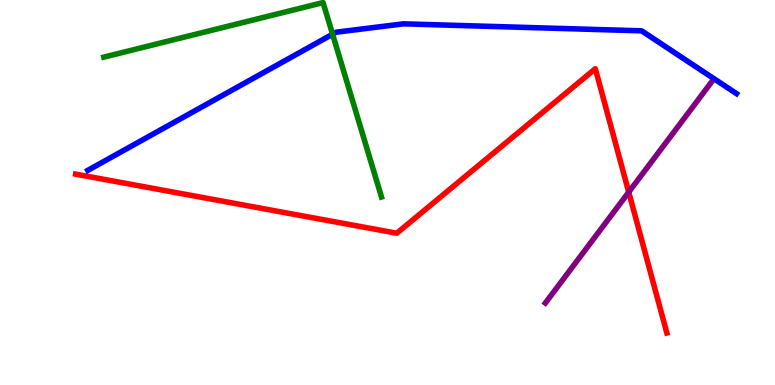[{'lines': ['blue', 'red'], 'intersections': []}, {'lines': ['green', 'red'], 'intersections': []}, {'lines': ['purple', 'red'], 'intersections': [{'x': 8.11, 'y': 5.01}]}, {'lines': ['blue', 'green'], 'intersections': [{'x': 4.29, 'y': 9.11}]}, {'lines': ['blue', 'purple'], 'intersections': []}, {'lines': ['green', 'purple'], 'intersections': []}]